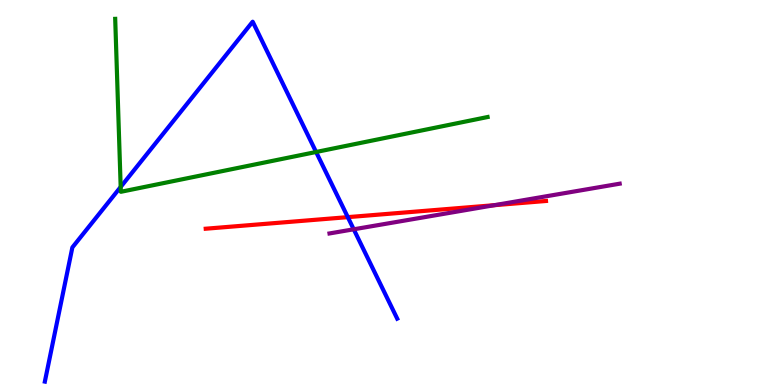[{'lines': ['blue', 'red'], 'intersections': [{'x': 4.49, 'y': 4.36}]}, {'lines': ['green', 'red'], 'intersections': []}, {'lines': ['purple', 'red'], 'intersections': [{'x': 6.38, 'y': 4.67}]}, {'lines': ['blue', 'green'], 'intersections': [{'x': 1.56, 'y': 5.14}, {'x': 4.08, 'y': 6.05}]}, {'lines': ['blue', 'purple'], 'intersections': [{'x': 4.56, 'y': 4.04}]}, {'lines': ['green', 'purple'], 'intersections': []}]